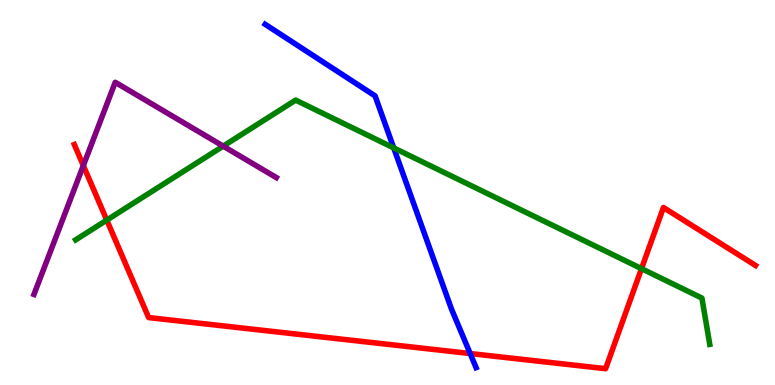[{'lines': ['blue', 'red'], 'intersections': [{'x': 6.07, 'y': 0.817}]}, {'lines': ['green', 'red'], 'intersections': [{'x': 1.38, 'y': 4.28}, {'x': 8.28, 'y': 3.02}]}, {'lines': ['purple', 'red'], 'intersections': [{'x': 1.08, 'y': 5.7}]}, {'lines': ['blue', 'green'], 'intersections': [{'x': 5.08, 'y': 6.16}]}, {'lines': ['blue', 'purple'], 'intersections': []}, {'lines': ['green', 'purple'], 'intersections': [{'x': 2.88, 'y': 6.2}]}]